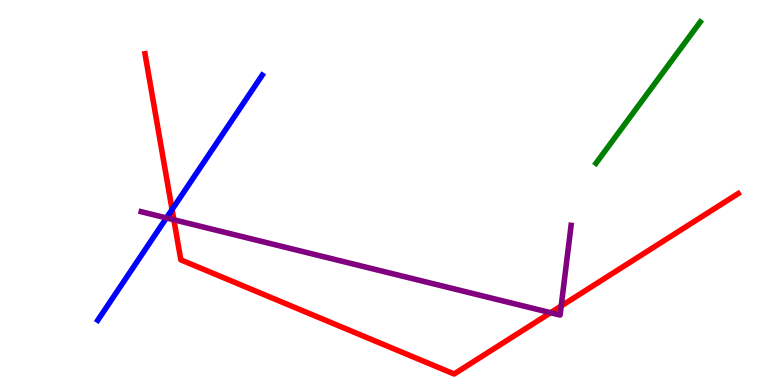[{'lines': ['blue', 'red'], 'intersections': [{'x': 2.22, 'y': 4.56}]}, {'lines': ['green', 'red'], 'intersections': []}, {'lines': ['purple', 'red'], 'intersections': [{'x': 2.24, 'y': 4.29}, {'x': 7.1, 'y': 1.88}, {'x': 7.24, 'y': 2.05}]}, {'lines': ['blue', 'green'], 'intersections': []}, {'lines': ['blue', 'purple'], 'intersections': [{'x': 2.15, 'y': 4.34}]}, {'lines': ['green', 'purple'], 'intersections': []}]